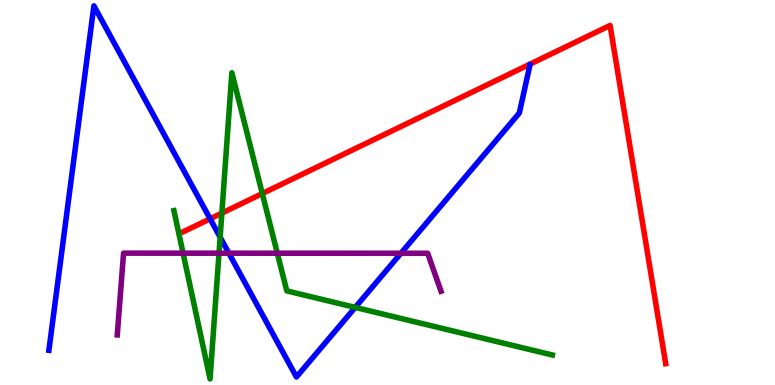[{'lines': ['blue', 'red'], 'intersections': [{'x': 2.71, 'y': 4.32}]}, {'lines': ['green', 'red'], 'intersections': [{'x': 2.86, 'y': 4.46}, {'x': 3.38, 'y': 4.97}]}, {'lines': ['purple', 'red'], 'intersections': []}, {'lines': ['blue', 'green'], 'intersections': [{'x': 2.84, 'y': 3.84}, {'x': 4.58, 'y': 2.02}]}, {'lines': ['blue', 'purple'], 'intersections': [{'x': 2.95, 'y': 3.42}, {'x': 5.17, 'y': 3.42}]}, {'lines': ['green', 'purple'], 'intersections': [{'x': 2.36, 'y': 3.42}, {'x': 2.83, 'y': 3.42}, {'x': 3.58, 'y': 3.42}]}]